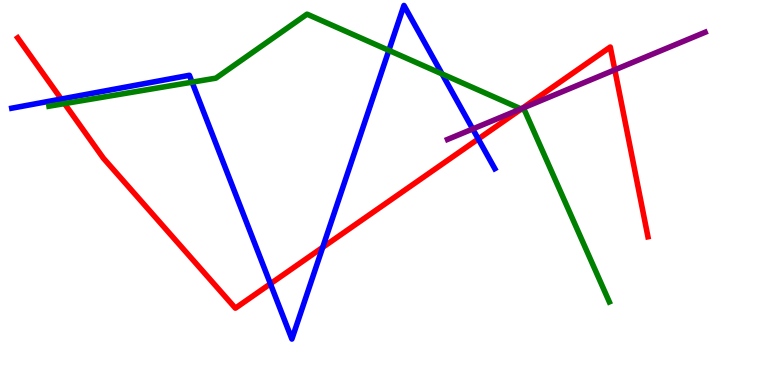[{'lines': ['blue', 'red'], 'intersections': [{'x': 0.79, 'y': 7.43}, {'x': 3.49, 'y': 2.63}, {'x': 4.16, 'y': 3.58}, {'x': 6.17, 'y': 6.39}]}, {'lines': ['green', 'red'], 'intersections': [{'x': 0.832, 'y': 7.31}, {'x': 6.73, 'y': 7.17}]}, {'lines': ['purple', 'red'], 'intersections': [{'x': 6.74, 'y': 7.19}, {'x': 7.93, 'y': 8.19}]}, {'lines': ['blue', 'green'], 'intersections': [{'x': 2.48, 'y': 7.87}, {'x': 5.02, 'y': 8.69}, {'x': 5.7, 'y': 8.08}]}, {'lines': ['blue', 'purple'], 'intersections': [{'x': 6.1, 'y': 6.65}]}, {'lines': ['green', 'purple'], 'intersections': [{'x': 6.72, 'y': 7.17}]}]